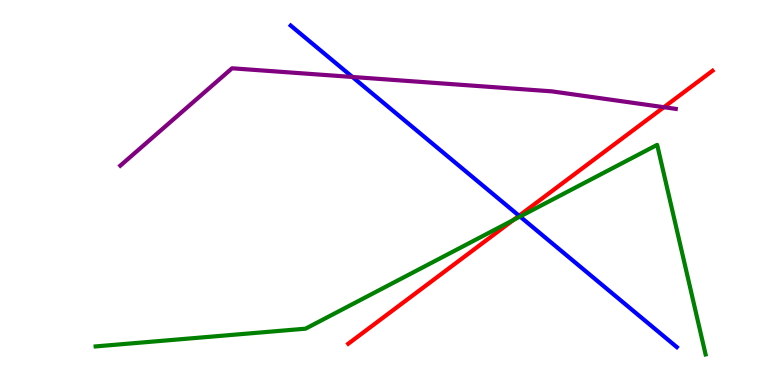[{'lines': ['blue', 'red'], 'intersections': [{'x': 6.7, 'y': 4.4}]}, {'lines': ['green', 'red'], 'intersections': [{'x': 6.62, 'y': 4.28}]}, {'lines': ['purple', 'red'], 'intersections': [{'x': 8.57, 'y': 7.22}]}, {'lines': ['blue', 'green'], 'intersections': [{'x': 6.71, 'y': 4.38}]}, {'lines': ['blue', 'purple'], 'intersections': [{'x': 4.55, 'y': 8.0}]}, {'lines': ['green', 'purple'], 'intersections': []}]